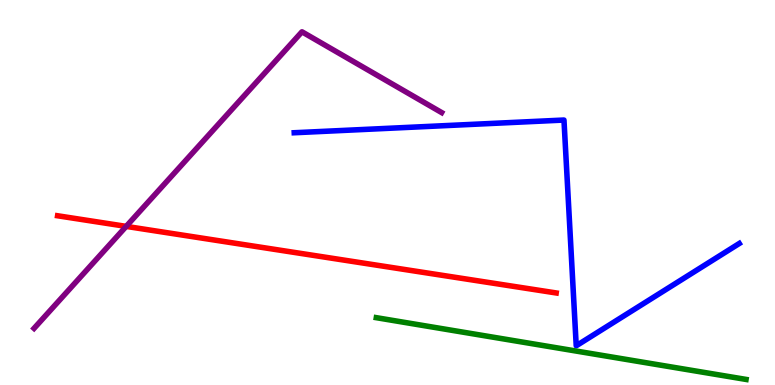[{'lines': ['blue', 'red'], 'intersections': []}, {'lines': ['green', 'red'], 'intersections': []}, {'lines': ['purple', 'red'], 'intersections': [{'x': 1.63, 'y': 4.12}]}, {'lines': ['blue', 'green'], 'intersections': []}, {'lines': ['blue', 'purple'], 'intersections': []}, {'lines': ['green', 'purple'], 'intersections': []}]